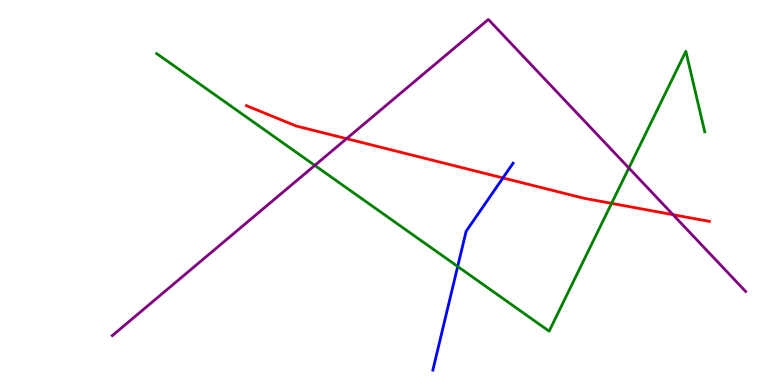[{'lines': ['blue', 'red'], 'intersections': [{'x': 6.49, 'y': 5.38}]}, {'lines': ['green', 'red'], 'intersections': [{'x': 7.89, 'y': 4.72}]}, {'lines': ['purple', 'red'], 'intersections': [{'x': 4.47, 'y': 6.4}, {'x': 8.68, 'y': 4.42}]}, {'lines': ['blue', 'green'], 'intersections': [{'x': 5.91, 'y': 3.08}]}, {'lines': ['blue', 'purple'], 'intersections': []}, {'lines': ['green', 'purple'], 'intersections': [{'x': 4.06, 'y': 5.7}, {'x': 8.11, 'y': 5.64}]}]